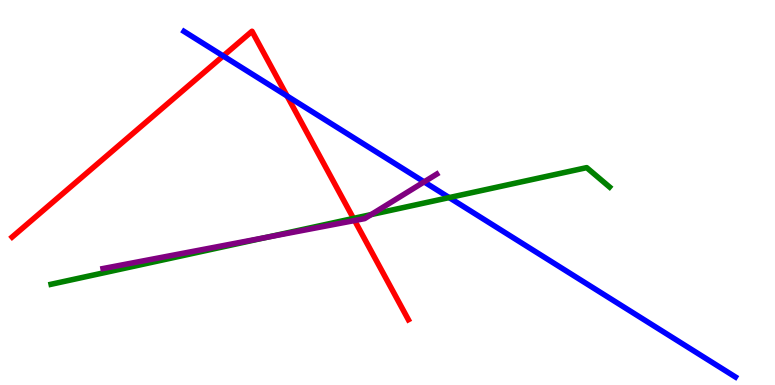[{'lines': ['blue', 'red'], 'intersections': [{'x': 2.88, 'y': 8.55}, {'x': 3.7, 'y': 7.51}]}, {'lines': ['green', 'red'], 'intersections': [{'x': 4.56, 'y': 4.33}]}, {'lines': ['purple', 'red'], 'intersections': [{'x': 4.58, 'y': 4.27}]}, {'lines': ['blue', 'green'], 'intersections': [{'x': 5.8, 'y': 4.87}]}, {'lines': ['blue', 'purple'], 'intersections': [{'x': 5.47, 'y': 5.28}]}, {'lines': ['green', 'purple'], 'intersections': [{'x': 3.45, 'y': 3.84}, {'x': 4.79, 'y': 4.43}]}]